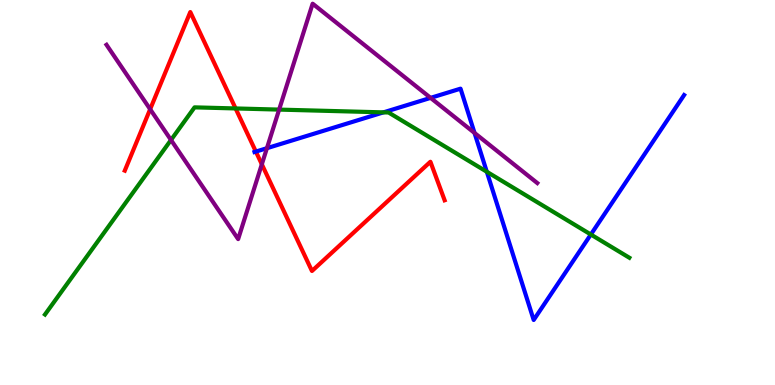[{'lines': ['blue', 'red'], 'intersections': [{'x': 3.3, 'y': 6.06}]}, {'lines': ['green', 'red'], 'intersections': [{'x': 3.04, 'y': 7.18}]}, {'lines': ['purple', 'red'], 'intersections': [{'x': 1.94, 'y': 7.16}, {'x': 3.38, 'y': 5.73}]}, {'lines': ['blue', 'green'], 'intersections': [{'x': 4.95, 'y': 7.08}, {'x': 6.28, 'y': 5.54}, {'x': 7.62, 'y': 3.91}]}, {'lines': ['blue', 'purple'], 'intersections': [{'x': 3.44, 'y': 6.15}, {'x': 5.56, 'y': 7.46}, {'x': 6.12, 'y': 6.55}]}, {'lines': ['green', 'purple'], 'intersections': [{'x': 2.21, 'y': 6.36}, {'x': 3.6, 'y': 7.15}]}]